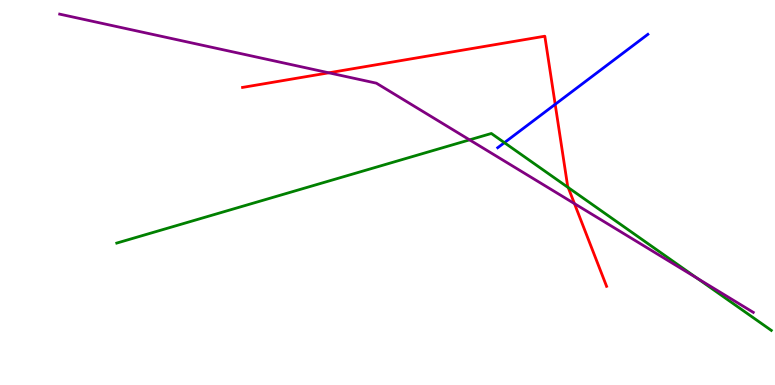[{'lines': ['blue', 'red'], 'intersections': [{'x': 7.16, 'y': 7.29}]}, {'lines': ['green', 'red'], 'intersections': [{'x': 7.33, 'y': 5.13}]}, {'lines': ['purple', 'red'], 'intersections': [{'x': 4.24, 'y': 8.11}, {'x': 7.41, 'y': 4.71}]}, {'lines': ['blue', 'green'], 'intersections': [{'x': 6.51, 'y': 6.29}]}, {'lines': ['blue', 'purple'], 'intersections': []}, {'lines': ['green', 'purple'], 'intersections': [{'x': 6.06, 'y': 6.37}, {'x': 8.99, 'y': 2.78}]}]